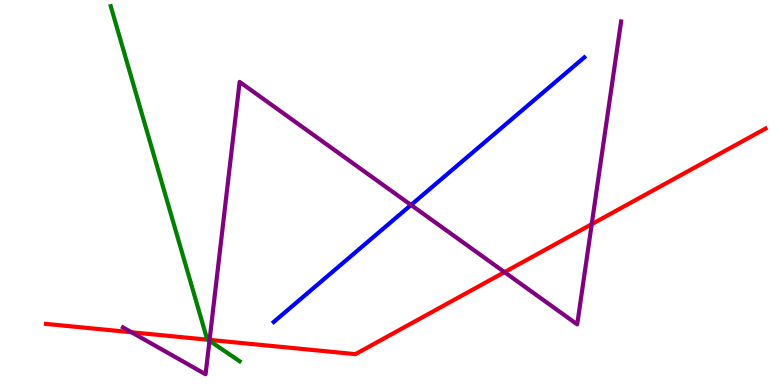[{'lines': ['blue', 'red'], 'intersections': []}, {'lines': ['green', 'red'], 'intersections': [{'x': 2.68, 'y': 1.18}]}, {'lines': ['purple', 'red'], 'intersections': [{'x': 1.7, 'y': 1.37}, {'x': 2.7, 'y': 1.17}, {'x': 6.51, 'y': 2.93}, {'x': 7.64, 'y': 4.18}]}, {'lines': ['blue', 'green'], 'intersections': []}, {'lines': ['blue', 'purple'], 'intersections': [{'x': 5.3, 'y': 4.68}]}, {'lines': ['green', 'purple'], 'intersections': [{'x': 2.7, 'y': 1.15}]}]